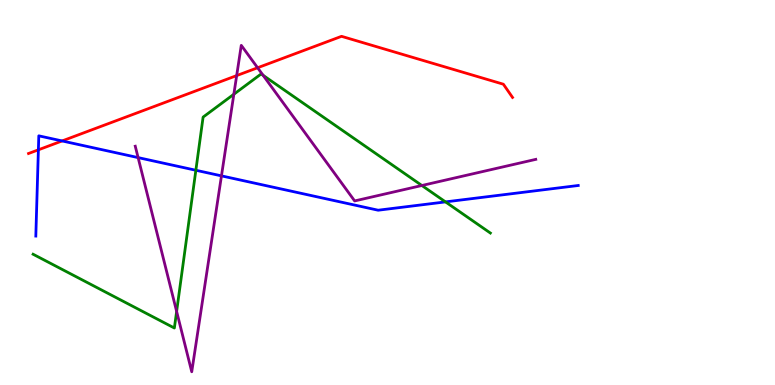[{'lines': ['blue', 'red'], 'intersections': [{'x': 0.495, 'y': 6.11}, {'x': 0.801, 'y': 6.34}]}, {'lines': ['green', 'red'], 'intersections': []}, {'lines': ['purple', 'red'], 'intersections': [{'x': 3.05, 'y': 8.04}, {'x': 3.32, 'y': 8.24}]}, {'lines': ['blue', 'green'], 'intersections': [{'x': 2.53, 'y': 5.58}, {'x': 5.75, 'y': 4.76}]}, {'lines': ['blue', 'purple'], 'intersections': [{'x': 1.78, 'y': 5.91}, {'x': 2.86, 'y': 5.43}]}, {'lines': ['green', 'purple'], 'intersections': [{'x': 2.28, 'y': 1.91}, {'x': 3.02, 'y': 7.55}, {'x': 3.4, 'y': 8.04}, {'x': 5.44, 'y': 5.18}]}]